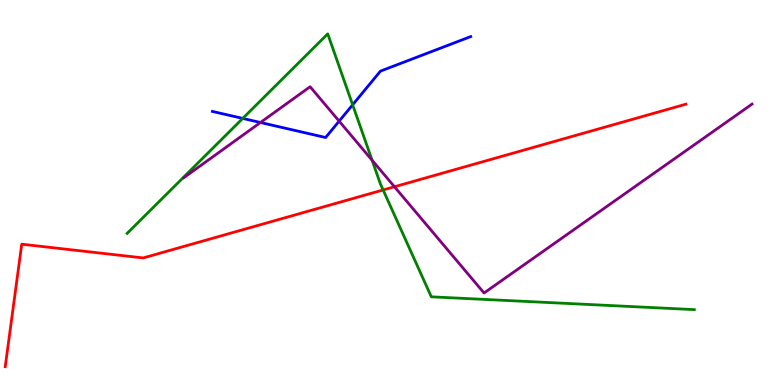[{'lines': ['blue', 'red'], 'intersections': []}, {'lines': ['green', 'red'], 'intersections': [{'x': 4.94, 'y': 5.07}]}, {'lines': ['purple', 'red'], 'intersections': [{'x': 5.09, 'y': 5.15}]}, {'lines': ['blue', 'green'], 'intersections': [{'x': 3.13, 'y': 6.92}, {'x': 4.55, 'y': 7.28}]}, {'lines': ['blue', 'purple'], 'intersections': [{'x': 3.36, 'y': 6.82}, {'x': 4.38, 'y': 6.85}]}, {'lines': ['green', 'purple'], 'intersections': [{'x': 4.8, 'y': 5.84}]}]